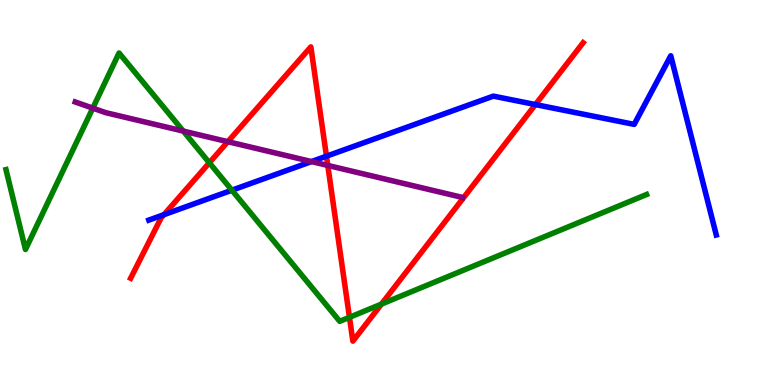[{'lines': ['blue', 'red'], 'intersections': [{'x': 2.11, 'y': 4.42}, {'x': 4.21, 'y': 5.94}, {'x': 6.91, 'y': 7.28}]}, {'lines': ['green', 'red'], 'intersections': [{'x': 2.7, 'y': 5.77}, {'x': 4.51, 'y': 1.76}, {'x': 4.92, 'y': 2.1}]}, {'lines': ['purple', 'red'], 'intersections': [{'x': 2.94, 'y': 6.32}, {'x': 4.23, 'y': 5.7}]}, {'lines': ['blue', 'green'], 'intersections': [{'x': 2.99, 'y': 5.06}]}, {'lines': ['blue', 'purple'], 'intersections': [{'x': 4.02, 'y': 5.8}]}, {'lines': ['green', 'purple'], 'intersections': [{'x': 1.2, 'y': 7.19}, {'x': 2.37, 'y': 6.59}]}]